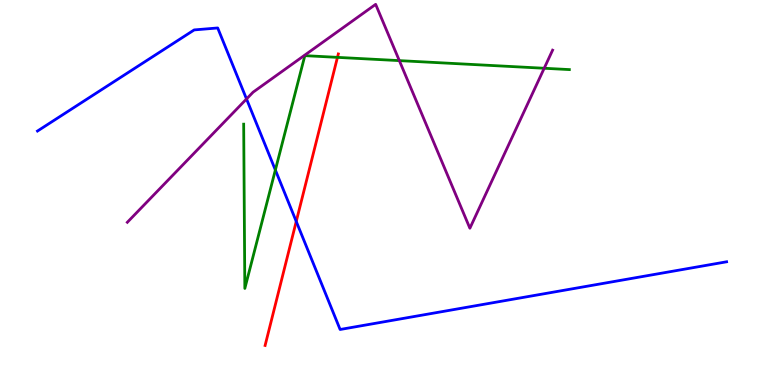[{'lines': ['blue', 'red'], 'intersections': [{'x': 3.82, 'y': 4.25}]}, {'lines': ['green', 'red'], 'intersections': [{'x': 4.35, 'y': 8.51}]}, {'lines': ['purple', 'red'], 'intersections': []}, {'lines': ['blue', 'green'], 'intersections': [{'x': 3.55, 'y': 5.58}]}, {'lines': ['blue', 'purple'], 'intersections': [{'x': 3.18, 'y': 7.43}]}, {'lines': ['green', 'purple'], 'intersections': [{'x': 5.15, 'y': 8.43}, {'x': 7.02, 'y': 8.23}]}]